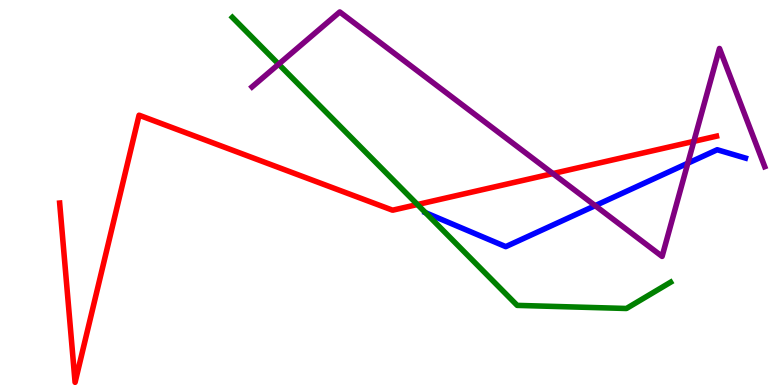[{'lines': ['blue', 'red'], 'intersections': []}, {'lines': ['green', 'red'], 'intersections': [{'x': 5.39, 'y': 4.69}]}, {'lines': ['purple', 'red'], 'intersections': [{'x': 7.13, 'y': 5.49}, {'x': 8.95, 'y': 6.33}]}, {'lines': ['blue', 'green'], 'intersections': [{'x': 5.49, 'y': 4.48}]}, {'lines': ['blue', 'purple'], 'intersections': [{'x': 7.68, 'y': 4.66}, {'x': 8.87, 'y': 5.76}]}, {'lines': ['green', 'purple'], 'intersections': [{'x': 3.6, 'y': 8.33}]}]